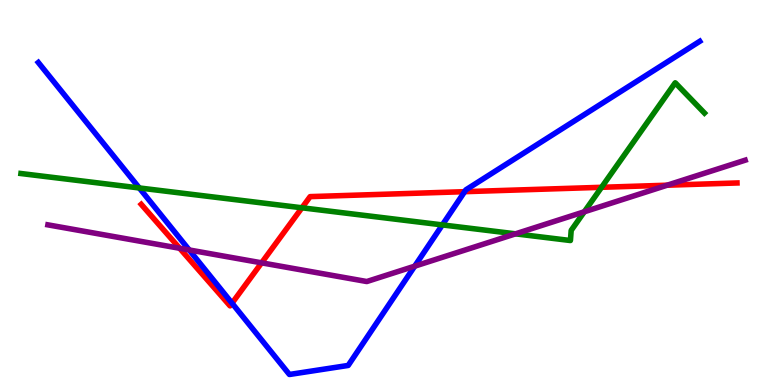[{'lines': ['blue', 'red'], 'intersections': [{'x': 2.99, 'y': 2.13}, {'x': 6.0, 'y': 5.02}]}, {'lines': ['green', 'red'], 'intersections': [{'x': 3.9, 'y': 4.6}, {'x': 7.76, 'y': 5.14}]}, {'lines': ['purple', 'red'], 'intersections': [{'x': 2.32, 'y': 3.55}, {'x': 3.38, 'y': 3.17}, {'x': 8.61, 'y': 5.19}]}, {'lines': ['blue', 'green'], 'intersections': [{'x': 1.8, 'y': 5.12}, {'x': 5.71, 'y': 4.16}]}, {'lines': ['blue', 'purple'], 'intersections': [{'x': 2.44, 'y': 3.51}, {'x': 5.35, 'y': 3.09}]}, {'lines': ['green', 'purple'], 'intersections': [{'x': 6.65, 'y': 3.93}, {'x': 7.54, 'y': 4.5}]}]